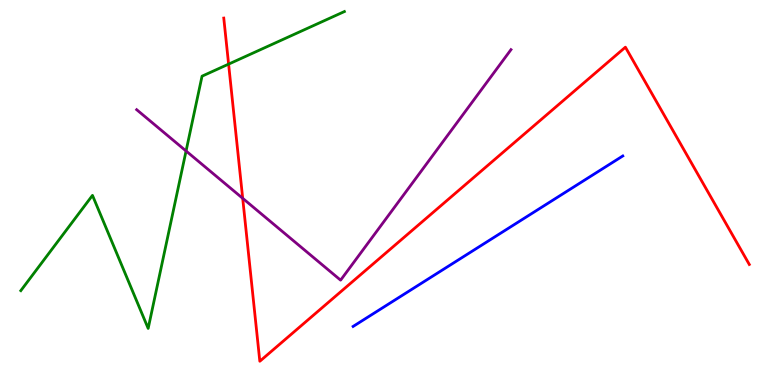[{'lines': ['blue', 'red'], 'intersections': []}, {'lines': ['green', 'red'], 'intersections': [{'x': 2.95, 'y': 8.33}]}, {'lines': ['purple', 'red'], 'intersections': [{'x': 3.13, 'y': 4.85}]}, {'lines': ['blue', 'green'], 'intersections': []}, {'lines': ['blue', 'purple'], 'intersections': []}, {'lines': ['green', 'purple'], 'intersections': [{'x': 2.4, 'y': 6.08}]}]